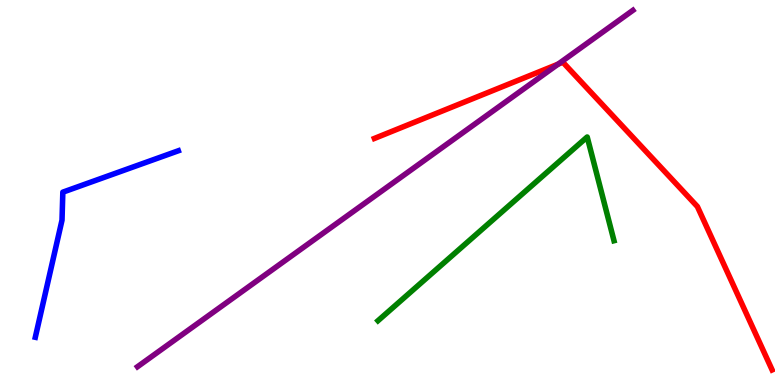[{'lines': ['blue', 'red'], 'intersections': []}, {'lines': ['green', 'red'], 'intersections': []}, {'lines': ['purple', 'red'], 'intersections': [{'x': 7.2, 'y': 8.33}]}, {'lines': ['blue', 'green'], 'intersections': []}, {'lines': ['blue', 'purple'], 'intersections': []}, {'lines': ['green', 'purple'], 'intersections': []}]